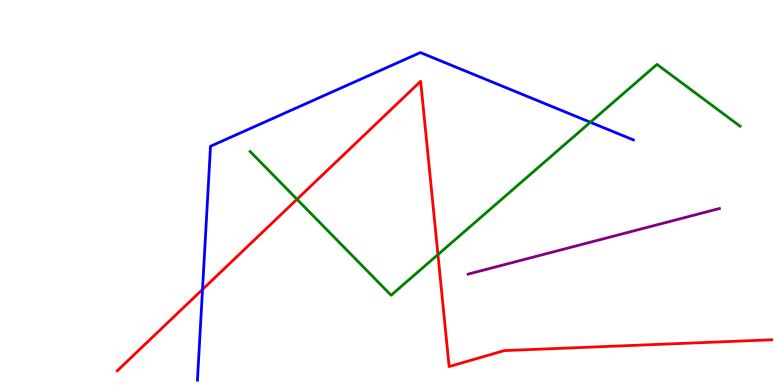[{'lines': ['blue', 'red'], 'intersections': [{'x': 2.61, 'y': 2.48}]}, {'lines': ['green', 'red'], 'intersections': [{'x': 3.83, 'y': 4.82}, {'x': 5.65, 'y': 3.39}]}, {'lines': ['purple', 'red'], 'intersections': []}, {'lines': ['blue', 'green'], 'intersections': [{'x': 7.62, 'y': 6.82}]}, {'lines': ['blue', 'purple'], 'intersections': []}, {'lines': ['green', 'purple'], 'intersections': []}]